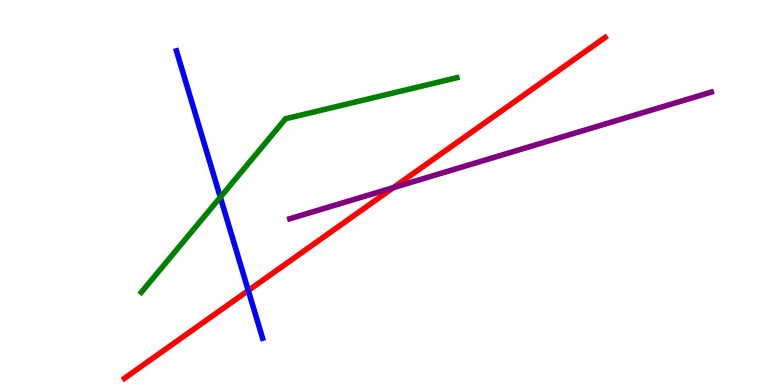[{'lines': ['blue', 'red'], 'intersections': [{'x': 3.2, 'y': 2.45}]}, {'lines': ['green', 'red'], 'intersections': []}, {'lines': ['purple', 'red'], 'intersections': [{'x': 5.08, 'y': 5.13}]}, {'lines': ['blue', 'green'], 'intersections': [{'x': 2.84, 'y': 4.88}]}, {'lines': ['blue', 'purple'], 'intersections': []}, {'lines': ['green', 'purple'], 'intersections': []}]